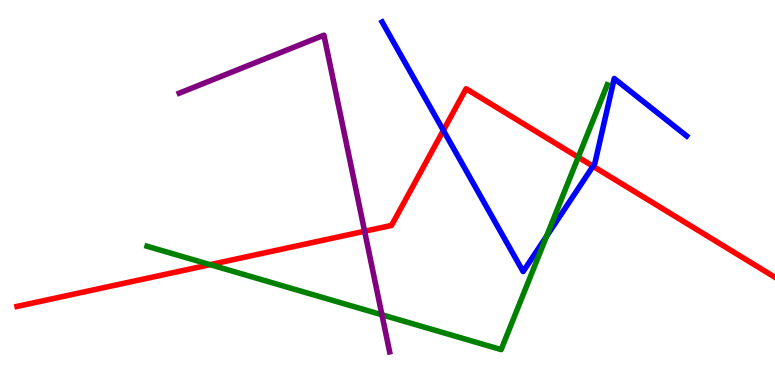[{'lines': ['blue', 'red'], 'intersections': [{'x': 5.72, 'y': 6.61}, {'x': 7.65, 'y': 5.68}]}, {'lines': ['green', 'red'], 'intersections': [{'x': 2.71, 'y': 3.13}, {'x': 7.46, 'y': 5.92}]}, {'lines': ['purple', 'red'], 'intersections': [{'x': 4.7, 'y': 3.99}]}, {'lines': ['blue', 'green'], 'intersections': [{'x': 7.05, 'y': 3.86}]}, {'lines': ['blue', 'purple'], 'intersections': []}, {'lines': ['green', 'purple'], 'intersections': [{'x': 4.93, 'y': 1.82}]}]